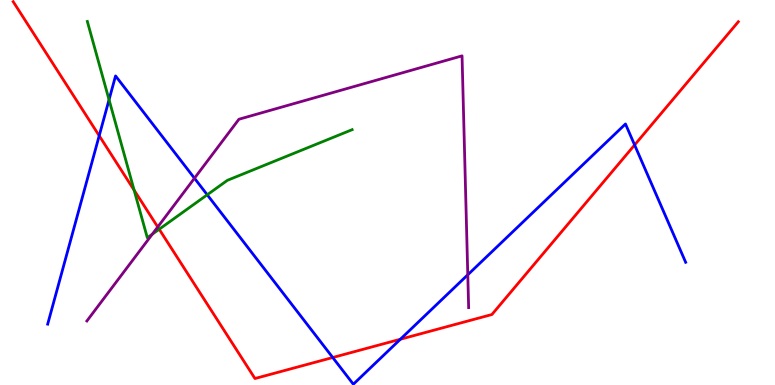[{'lines': ['blue', 'red'], 'intersections': [{'x': 1.28, 'y': 6.47}, {'x': 4.29, 'y': 0.714}, {'x': 5.17, 'y': 1.19}, {'x': 8.19, 'y': 6.23}]}, {'lines': ['green', 'red'], 'intersections': [{'x': 1.73, 'y': 5.06}, {'x': 2.05, 'y': 4.05}]}, {'lines': ['purple', 'red'], 'intersections': [{'x': 2.04, 'y': 4.1}]}, {'lines': ['blue', 'green'], 'intersections': [{'x': 1.41, 'y': 7.41}, {'x': 2.67, 'y': 4.94}]}, {'lines': ['blue', 'purple'], 'intersections': [{'x': 2.51, 'y': 5.37}, {'x': 6.04, 'y': 2.86}]}, {'lines': ['green', 'purple'], 'intersections': [{'x': 1.97, 'y': 3.92}]}]